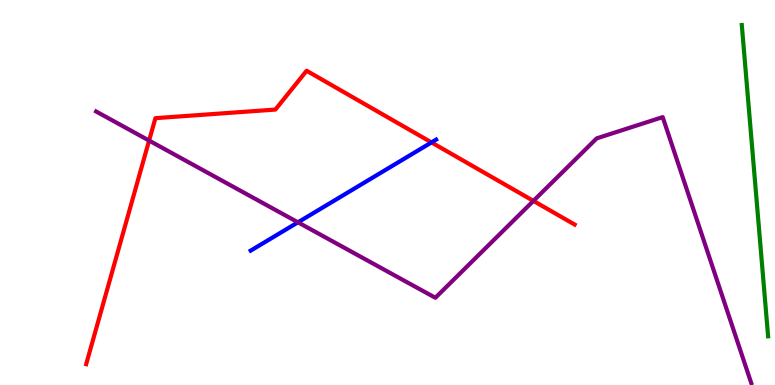[{'lines': ['blue', 'red'], 'intersections': [{'x': 5.57, 'y': 6.3}]}, {'lines': ['green', 'red'], 'intersections': []}, {'lines': ['purple', 'red'], 'intersections': [{'x': 1.92, 'y': 6.35}, {'x': 6.88, 'y': 4.78}]}, {'lines': ['blue', 'green'], 'intersections': []}, {'lines': ['blue', 'purple'], 'intersections': [{'x': 3.84, 'y': 4.23}]}, {'lines': ['green', 'purple'], 'intersections': []}]